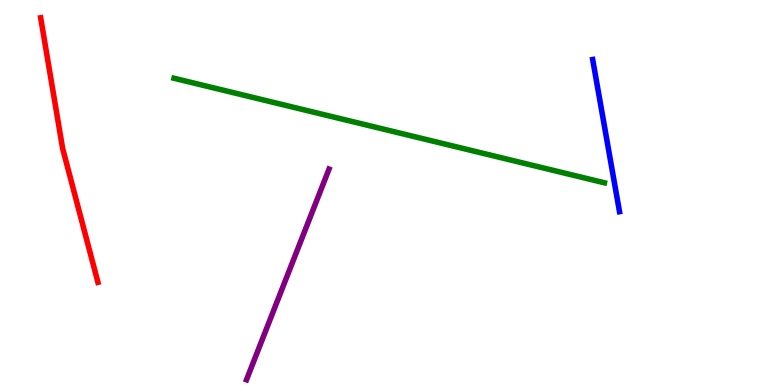[{'lines': ['blue', 'red'], 'intersections': []}, {'lines': ['green', 'red'], 'intersections': []}, {'lines': ['purple', 'red'], 'intersections': []}, {'lines': ['blue', 'green'], 'intersections': []}, {'lines': ['blue', 'purple'], 'intersections': []}, {'lines': ['green', 'purple'], 'intersections': []}]